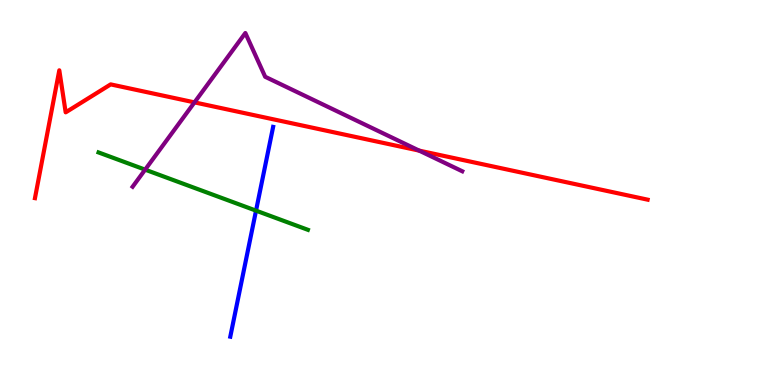[{'lines': ['blue', 'red'], 'intersections': []}, {'lines': ['green', 'red'], 'intersections': []}, {'lines': ['purple', 'red'], 'intersections': [{'x': 2.51, 'y': 7.34}, {'x': 5.41, 'y': 6.09}]}, {'lines': ['blue', 'green'], 'intersections': [{'x': 3.3, 'y': 4.53}]}, {'lines': ['blue', 'purple'], 'intersections': []}, {'lines': ['green', 'purple'], 'intersections': [{'x': 1.87, 'y': 5.59}]}]